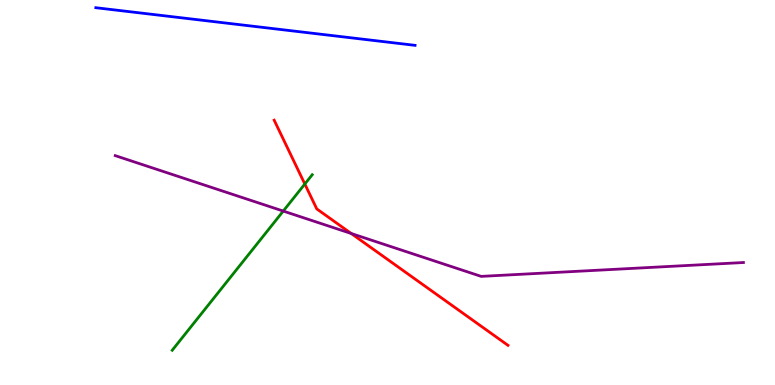[{'lines': ['blue', 'red'], 'intersections': []}, {'lines': ['green', 'red'], 'intersections': [{'x': 3.93, 'y': 5.22}]}, {'lines': ['purple', 'red'], 'intersections': [{'x': 4.53, 'y': 3.93}]}, {'lines': ['blue', 'green'], 'intersections': []}, {'lines': ['blue', 'purple'], 'intersections': []}, {'lines': ['green', 'purple'], 'intersections': [{'x': 3.65, 'y': 4.52}]}]